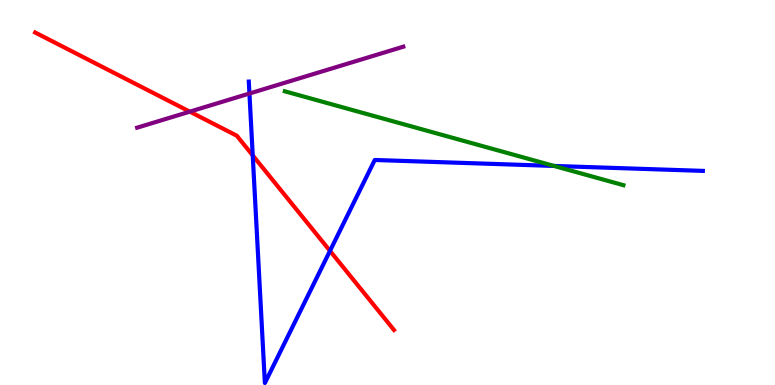[{'lines': ['blue', 'red'], 'intersections': [{'x': 3.26, 'y': 5.96}, {'x': 4.26, 'y': 3.48}]}, {'lines': ['green', 'red'], 'intersections': []}, {'lines': ['purple', 'red'], 'intersections': [{'x': 2.45, 'y': 7.1}]}, {'lines': ['blue', 'green'], 'intersections': [{'x': 7.15, 'y': 5.69}]}, {'lines': ['blue', 'purple'], 'intersections': [{'x': 3.22, 'y': 7.57}]}, {'lines': ['green', 'purple'], 'intersections': []}]